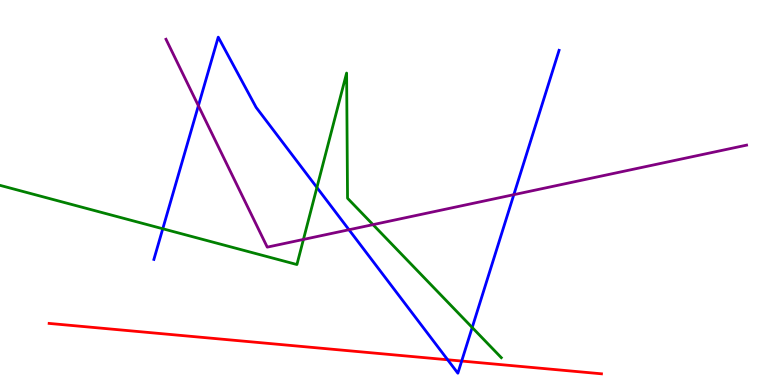[{'lines': ['blue', 'red'], 'intersections': [{'x': 5.78, 'y': 0.655}, {'x': 5.96, 'y': 0.622}]}, {'lines': ['green', 'red'], 'intersections': []}, {'lines': ['purple', 'red'], 'intersections': []}, {'lines': ['blue', 'green'], 'intersections': [{'x': 2.1, 'y': 4.06}, {'x': 4.09, 'y': 5.13}, {'x': 6.09, 'y': 1.49}]}, {'lines': ['blue', 'purple'], 'intersections': [{'x': 2.56, 'y': 7.25}, {'x': 4.5, 'y': 4.03}, {'x': 6.63, 'y': 4.94}]}, {'lines': ['green', 'purple'], 'intersections': [{'x': 3.92, 'y': 3.78}, {'x': 4.81, 'y': 4.17}]}]